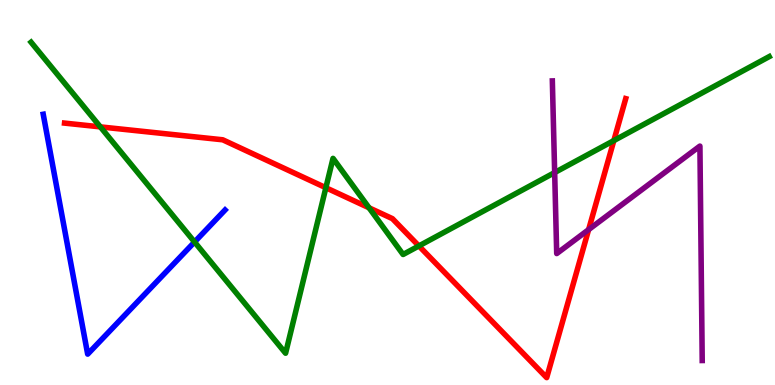[{'lines': ['blue', 'red'], 'intersections': []}, {'lines': ['green', 'red'], 'intersections': [{'x': 1.29, 'y': 6.7}, {'x': 4.2, 'y': 5.12}, {'x': 4.76, 'y': 4.6}, {'x': 5.41, 'y': 3.61}, {'x': 7.92, 'y': 6.35}]}, {'lines': ['purple', 'red'], 'intersections': [{'x': 7.6, 'y': 4.04}]}, {'lines': ['blue', 'green'], 'intersections': [{'x': 2.51, 'y': 3.71}]}, {'lines': ['blue', 'purple'], 'intersections': []}, {'lines': ['green', 'purple'], 'intersections': [{'x': 7.16, 'y': 5.52}]}]